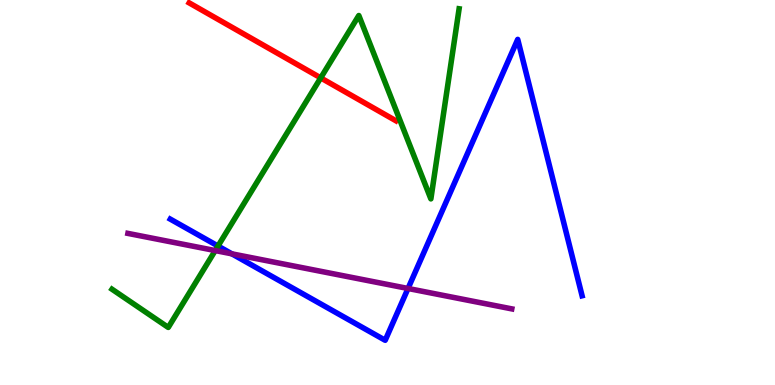[{'lines': ['blue', 'red'], 'intersections': []}, {'lines': ['green', 'red'], 'intersections': [{'x': 4.14, 'y': 7.98}]}, {'lines': ['purple', 'red'], 'intersections': []}, {'lines': ['blue', 'green'], 'intersections': [{'x': 2.81, 'y': 3.61}]}, {'lines': ['blue', 'purple'], 'intersections': [{'x': 2.99, 'y': 3.41}, {'x': 5.26, 'y': 2.51}]}, {'lines': ['green', 'purple'], 'intersections': [{'x': 2.78, 'y': 3.49}]}]